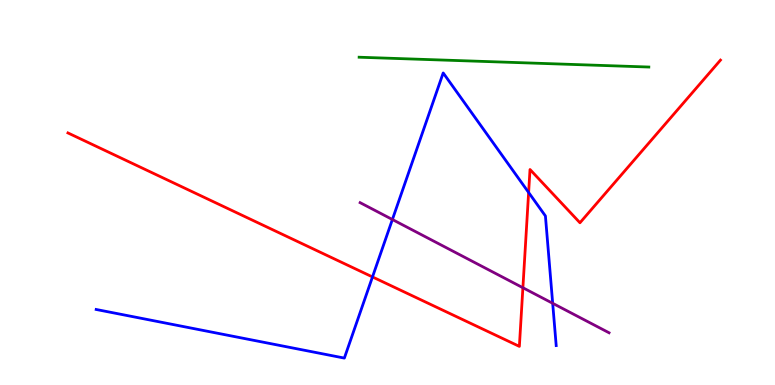[{'lines': ['blue', 'red'], 'intersections': [{'x': 4.81, 'y': 2.81}, {'x': 6.82, 'y': 5.0}]}, {'lines': ['green', 'red'], 'intersections': []}, {'lines': ['purple', 'red'], 'intersections': [{'x': 6.75, 'y': 2.53}]}, {'lines': ['blue', 'green'], 'intersections': []}, {'lines': ['blue', 'purple'], 'intersections': [{'x': 5.06, 'y': 4.3}, {'x': 7.13, 'y': 2.12}]}, {'lines': ['green', 'purple'], 'intersections': []}]